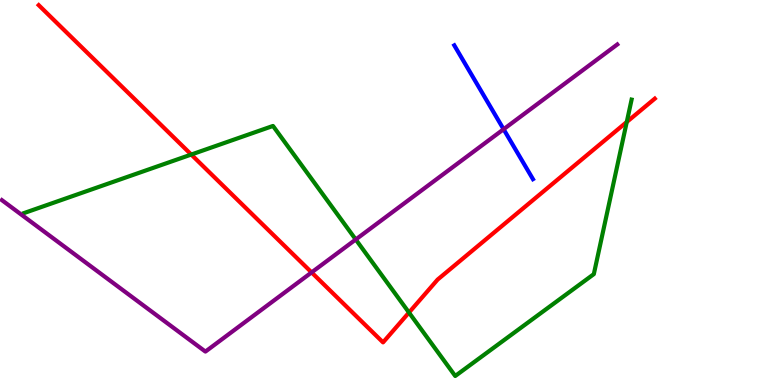[{'lines': ['blue', 'red'], 'intersections': []}, {'lines': ['green', 'red'], 'intersections': [{'x': 2.47, 'y': 5.99}, {'x': 5.28, 'y': 1.88}, {'x': 8.09, 'y': 6.83}]}, {'lines': ['purple', 'red'], 'intersections': [{'x': 4.02, 'y': 2.92}]}, {'lines': ['blue', 'green'], 'intersections': []}, {'lines': ['blue', 'purple'], 'intersections': [{'x': 6.5, 'y': 6.64}]}, {'lines': ['green', 'purple'], 'intersections': [{'x': 4.59, 'y': 3.78}]}]